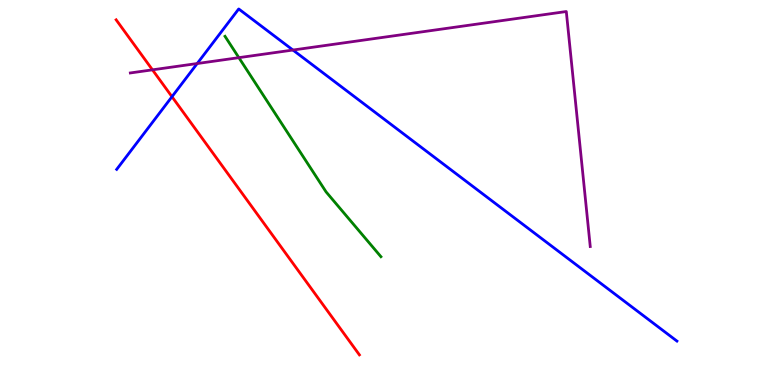[{'lines': ['blue', 'red'], 'intersections': [{'x': 2.22, 'y': 7.49}]}, {'lines': ['green', 'red'], 'intersections': []}, {'lines': ['purple', 'red'], 'intersections': [{'x': 1.97, 'y': 8.19}]}, {'lines': ['blue', 'green'], 'intersections': []}, {'lines': ['blue', 'purple'], 'intersections': [{'x': 2.54, 'y': 8.35}, {'x': 3.78, 'y': 8.7}]}, {'lines': ['green', 'purple'], 'intersections': [{'x': 3.08, 'y': 8.5}]}]